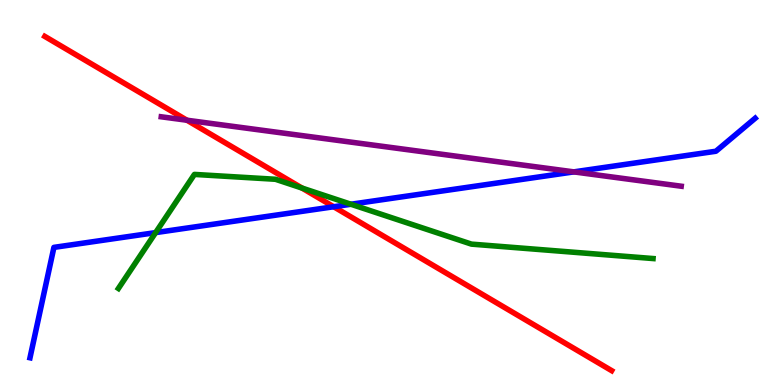[{'lines': ['blue', 'red'], 'intersections': [{'x': 4.31, 'y': 4.63}]}, {'lines': ['green', 'red'], 'intersections': [{'x': 3.9, 'y': 5.12}]}, {'lines': ['purple', 'red'], 'intersections': [{'x': 2.41, 'y': 6.88}]}, {'lines': ['blue', 'green'], 'intersections': [{'x': 2.01, 'y': 3.96}, {'x': 4.53, 'y': 4.69}]}, {'lines': ['blue', 'purple'], 'intersections': [{'x': 7.4, 'y': 5.54}]}, {'lines': ['green', 'purple'], 'intersections': []}]